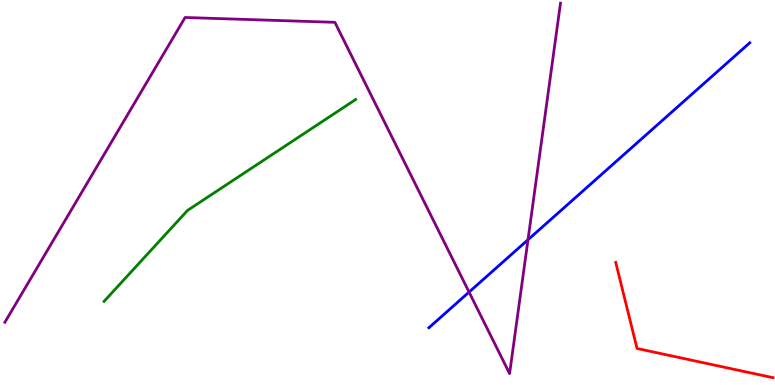[{'lines': ['blue', 'red'], 'intersections': []}, {'lines': ['green', 'red'], 'intersections': []}, {'lines': ['purple', 'red'], 'intersections': []}, {'lines': ['blue', 'green'], 'intersections': []}, {'lines': ['blue', 'purple'], 'intersections': [{'x': 6.05, 'y': 2.41}, {'x': 6.81, 'y': 3.77}]}, {'lines': ['green', 'purple'], 'intersections': []}]